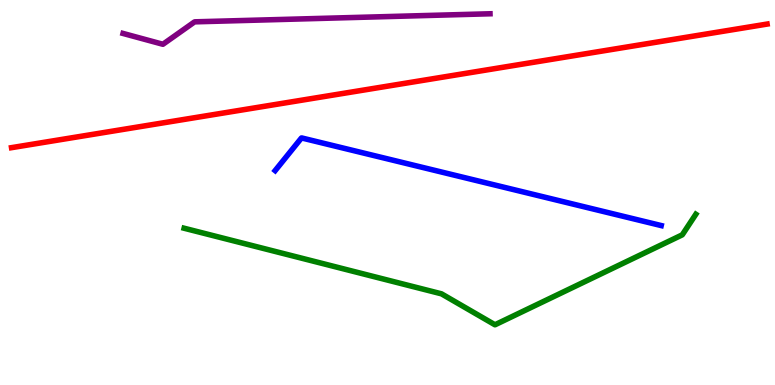[{'lines': ['blue', 'red'], 'intersections': []}, {'lines': ['green', 'red'], 'intersections': []}, {'lines': ['purple', 'red'], 'intersections': []}, {'lines': ['blue', 'green'], 'intersections': []}, {'lines': ['blue', 'purple'], 'intersections': []}, {'lines': ['green', 'purple'], 'intersections': []}]